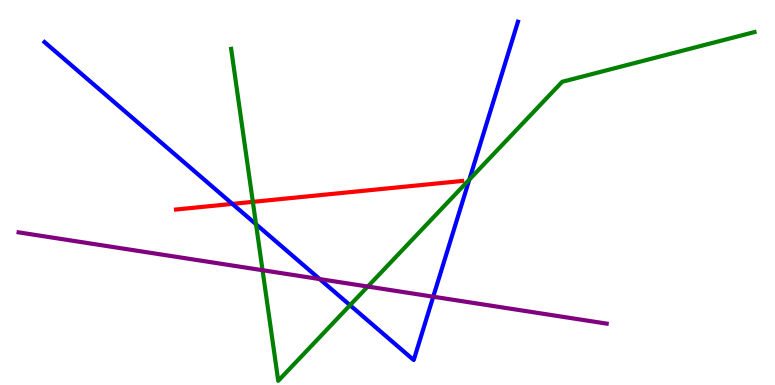[{'lines': ['blue', 'red'], 'intersections': [{'x': 3.0, 'y': 4.7}]}, {'lines': ['green', 'red'], 'intersections': [{'x': 3.26, 'y': 4.76}]}, {'lines': ['purple', 'red'], 'intersections': []}, {'lines': ['blue', 'green'], 'intersections': [{'x': 3.3, 'y': 4.18}, {'x': 4.52, 'y': 2.07}, {'x': 6.06, 'y': 5.34}]}, {'lines': ['blue', 'purple'], 'intersections': [{'x': 4.13, 'y': 2.75}, {'x': 5.59, 'y': 2.29}]}, {'lines': ['green', 'purple'], 'intersections': [{'x': 3.39, 'y': 2.98}, {'x': 4.75, 'y': 2.56}]}]